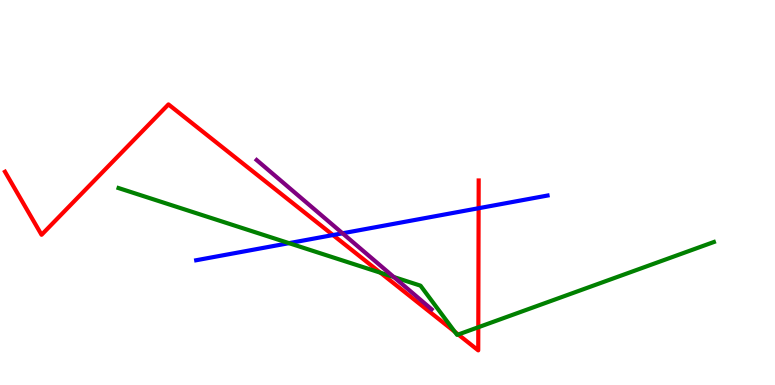[{'lines': ['blue', 'red'], 'intersections': [{'x': 4.3, 'y': 3.89}, {'x': 6.18, 'y': 4.59}]}, {'lines': ['green', 'red'], 'intersections': [{'x': 4.91, 'y': 2.92}, {'x': 5.87, 'y': 1.38}, {'x': 5.91, 'y': 1.31}, {'x': 6.17, 'y': 1.5}]}, {'lines': ['purple', 'red'], 'intersections': []}, {'lines': ['blue', 'green'], 'intersections': [{'x': 3.73, 'y': 3.68}]}, {'lines': ['blue', 'purple'], 'intersections': [{'x': 4.42, 'y': 3.94}]}, {'lines': ['green', 'purple'], 'intersections': [{'x': 5.08, 'y': 2.8}]}]